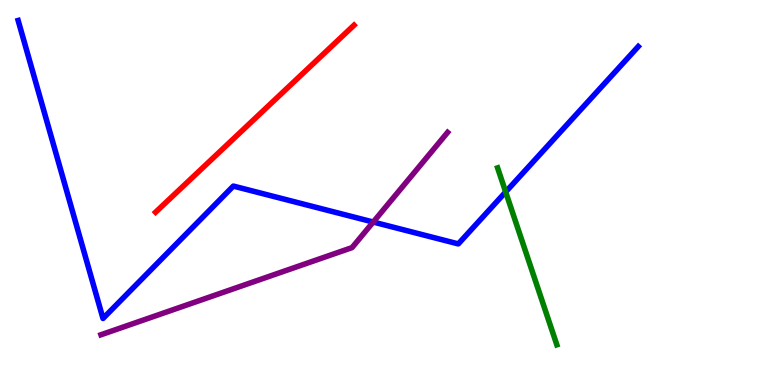[{'lines': ['blue', 'red'], 'intersections': []}, {'lines': ['green', 'red'], 'intersections': []}, {'lines': ['purple', 'red'], 'intersections': []}, {'lines': ['blue', 'green'], 'intersections': [{'x': 6.52, 'y': 5.01}]}, {'lines': ['blue', 'purple'], 'intersections': [{'x': 4.82, 'y': 4.23}]}, {'lines': ['green', 'purple'], 'intersections': []}]